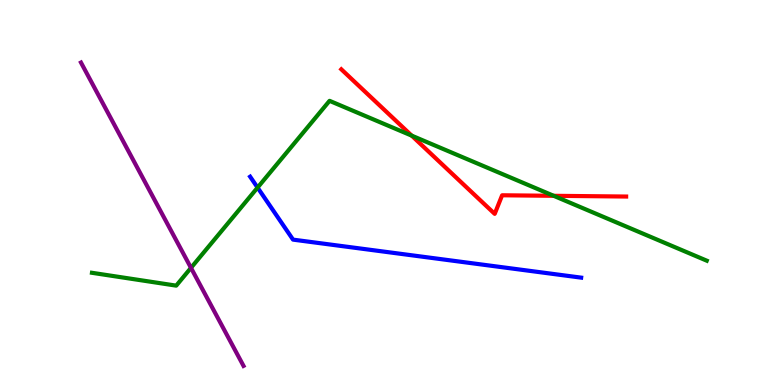[{'lines': ['blue', 'red'], 'intersections': []}, {'lines': ['green', 'red'], 'intersections': [{'x': 5.31, 'y': 6.48}, {'x': 7.14, 'y': 4.91}]}, {'lines': ['purple', 'red'], 'intersections': []}, {'lines': ['blue', 'green'], 'intersections': [{'x': 3.32, 'y': 5.13}]}, {'lines': ['blue', 'purple'], 'intersections': []}, {'lines': ['green', 'purple'], 'intersections': [{'x': 2.46, 'y': 3.04}]}]